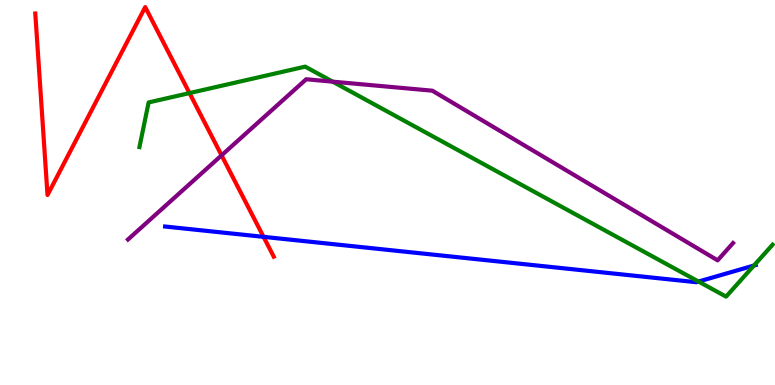[{'lines': ['blue', 'red'], 'intersections': [{'x': 3.4, 'y': 3.85}]}, {'lines': ['green', 'red'], 'intersections': [{'x': 2.45, 'y': 7.58}]}, {'lines': ['purple', 'red'], 'intersections': [{'x': 2.86, 'y': 5.97}]}, {'lines': ['blue', 'green'], 'intersections': [{'x': 9.01, 'y': 2.69}, {'x': 9.73, 'y': 3.1}]}, {'lines': ['blue', 'purple'], 'intersections': []}, {'lines': ['green', 'purple'], 'intersections': [{'x': 4.29, 'y': 7.88}]}]